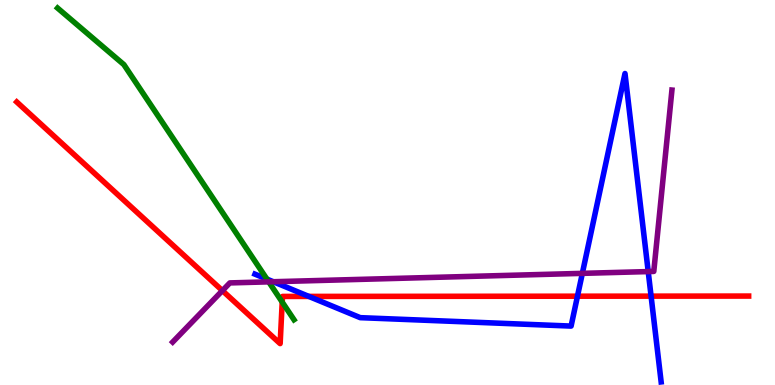[{'lines': ['blue', 'red'], 'intersections': [{'x': 3.98, 'y': 2.3}, {'x': 7.45, 'y': 2.31}, {'x': 8.4, 'y': 2.31}]}, {'lines': ['green', 'red'], 'intersections': [{'x': 3.64, 'y': 2.15}]}, {'lines': ['purple', 'red'], 'intersections': [{'x': 2.87, 'y': 2.45}]}, {'lines': ['blue', 'green'], 'intersections': [{'x': 3.44, 'y': 2.75}]}, {'lines': ['blue', 'purple'], 'intersections': [{'x': 3.53, 'y': 2.68}, {'x': 7.51, 'y': 2.9}, {'x': 8.36, 'y': 2.95}]}, {'lines': ['green', 'purple'], 'intersections': [{'x': 3.47, 'y': 2.68}]}]